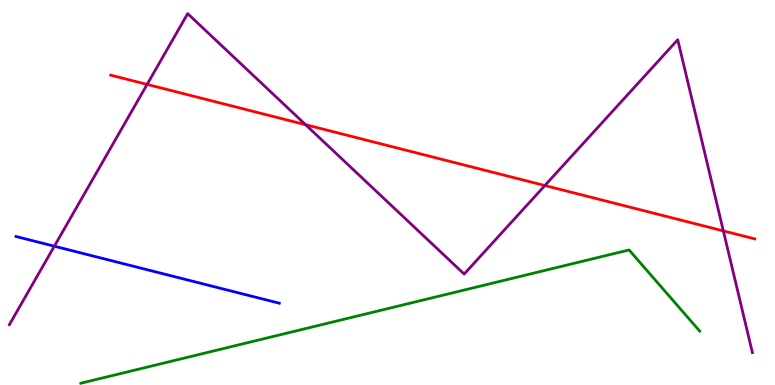[{'lines': ['blue', 'red'], 'intersections': []}, {'lines': ['green', 'red'], 'intersections': []}, {'lines': ['purple', 'red'], 'intersections': [{'x': 1.9, 'y': 7.81}, {'x': 3.94, 'y': 6.76}, {'x': 7.03, 'y': 5.18}, {'x': 9.33, 'y': 4.0}]}, {'lines': ['blue', 'green'], 'intersections': []}, {'lines': ['blue', 'purple'], 'intersections': [{'x': 0.701, 'y': 3.6}]}, {'lines': ['green', 'purple'], 'intersections': []}]